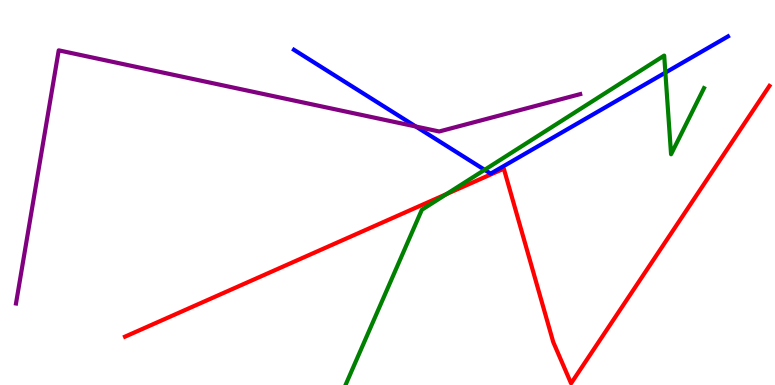[{'lines': ['blue', 'red'], 'intersections': []}, {'lines': ['green', 'red'], 'intersections': [{'x': 5.76, 'y': 4.96}]}, {'lines': ['purple', 'red'], 'intersections': []}, {'lines': ['blue', 'green'], 'intersections': [{'x': 6.25, 'y': 5.59}, {'x': 8.59, 'y': 8.11}]}, {'lines': ['blue', 'purple'], 'intersections': [{'x': 5.37, 'y': 6.71}]}, {'lines': ['green', 'purple'], 'intersections': []}]